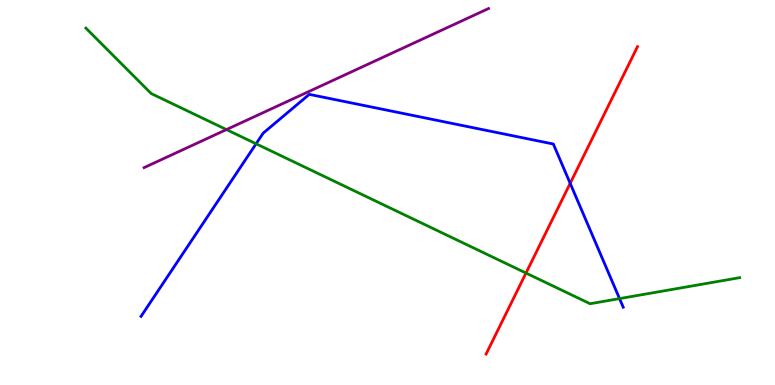[{'lines': ['blue', 'red'], 'intersections': [{'x': 7.36, 'y': 5.24}]}, {'lines': ['green', 'red'], 'intersections': [{'x': 6.79, 'y': 2.91}]}, {'lines': ['purple', 'red'], 'intersections': []}, {'lines': ['blue', 'green'], 'intersections': [{'x': 3.3, 'y': 6.27}, {'x': 7.99, 'y': 2.24}]}, {'lines': ['blue', 'purple'], 'intersections': []}, {'lines': ['green', 'purple'], 'intersections': [{'x': 2.92, 'y': 6.63}]}]